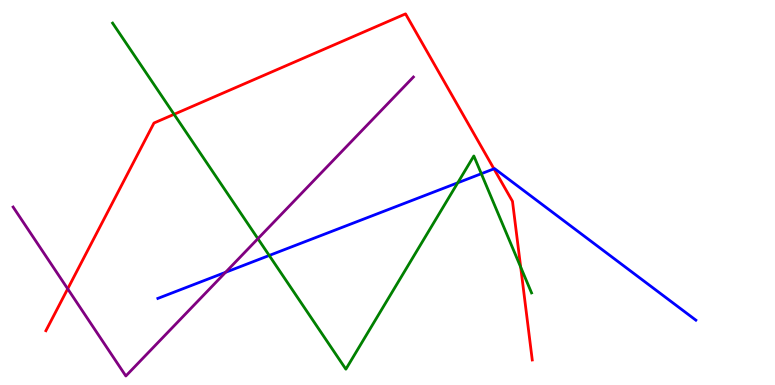[{'lines': ['blue', 'red'], 'intersections': [{'x': 6.37, 'y': 5.61}]}, {'lines': ['green', 'red'], 'intersections': [{'x': 2.25, 'y': 7.03}, {'x': 6.72, 'y': 3.06}]}, {'lines': ['purple', 'red'], 'intersections': [{'x': 0.874, 'y': 2.5}]}, {'lines': ['blue', 'green'], 'intersections': [{'x': 3.47, 'y': 3.36}, {'x': 5.91, 'y': 5.25}, {'x': 6.21, 'y': 5.49}]}, {'lines': ['blue', 'purple'], 'intersections': [{'x': 2.91, 'y': 2.93}]}, {'lines': ['green', 'purple'], 'intersections': [{'x': 3.33, 'y': 3.8}]}]